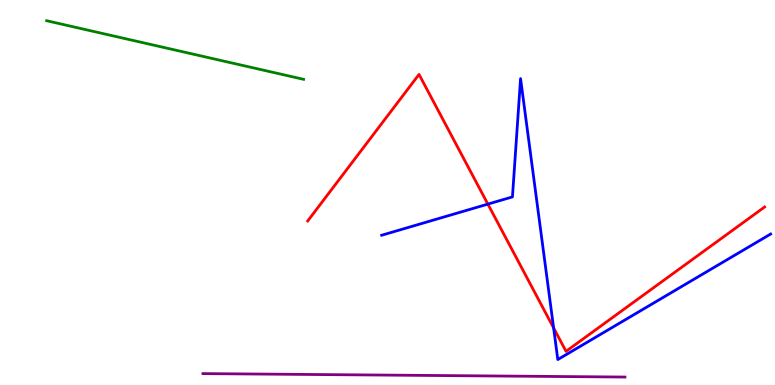[{'lines': ['blue', 'red'], 'intersections': [{'x': 6.3, 'y': 4.7}, {'x': 7.14, 'y': 1.48}]}, {'lines': ['green', 'red'], 'intersections': []}, {'lines': ['purple', 'red'], 'intersections': []}, {'lines': ['blue', 'green'], 'intersections': []}, {'lines': ['blue', 'purple'], 'intersections': []}, {'lines': ['green', 'purple'], 'intersections': []}]